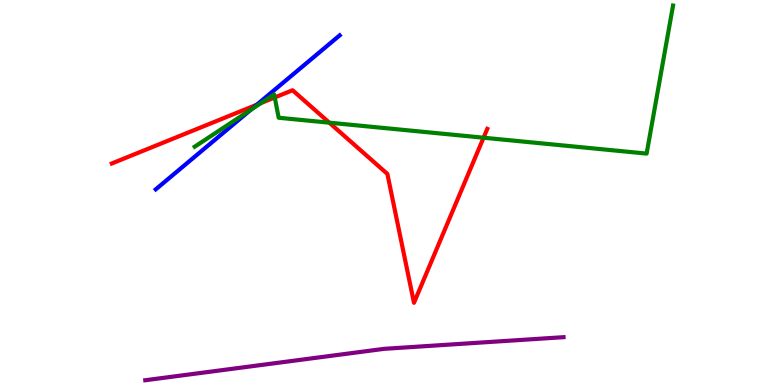[{'lines': ['blue', 'red'], 'intersections': [{'x': 3.31, 'y': 7.28}]}, {'lines': ['green', 'red'], 'intersections': [{'x': 3.37, 'y': 7.33}, {'x': 3.55, 'y': 7.47}, {'x': 4.25, 'y': 6.81}, {'x': 6.24, 'y': 6.42}]}, {'lines': ['purple', 'red'], 'intersections': []}, {'lines': ['blue', 'green'], 'intersections': [{'x': 3.24, 'y': 7.15}]}, {'lines': ['blue', 'purple'], 'intersections': []}, {'lines': ['green', 'purple'], 'intersections': []}]